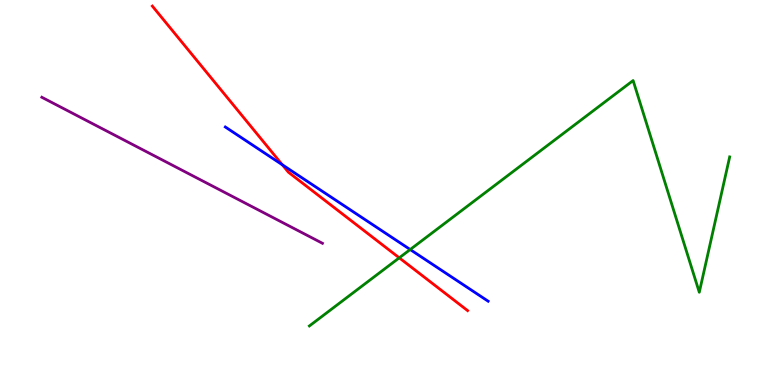[{'lines': ['blue', 'red'], 'intersections': [{'x': 3.64, 'y': 5.72}]}, {'lines': ['green', 'red'], 'intersections': [{'x': 5.15, 'y': 3.3}]}, {'lines': ['purple', 'red'], 'intersections': []}, {'lines': ['blue', 'green'], 'intersections': [{'x': 5.29, 'y': 3.52}]}, {'lines': ['blue', 'purple'], 'intersections': []}, {'lines': ['green', 'purple'], 'intersections': []}]